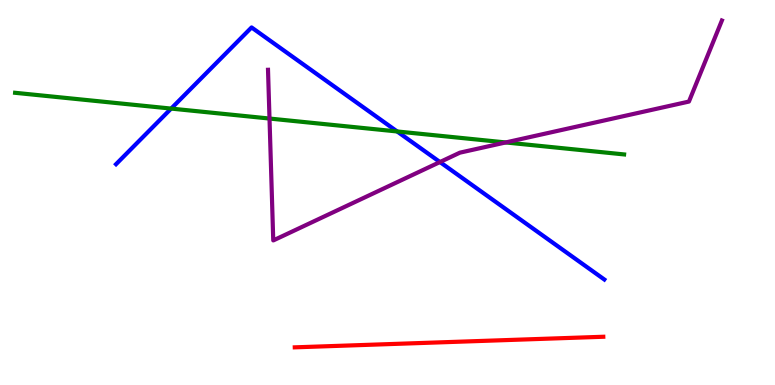[{'lines': ['blue', 'red'], 'intersections': []}, {'lines': ['green', 'red'], 'intersections': []}, {'lines': ['purple', 'red'], 'intersections': []}, {'lines': ['blue', 'green'], 'intersections': [{'x': 2.21, 'y': 7.18}, {'x': 5.12, 'y': 6.59}]}, {'lines': ['blue', 'purple'], 'intersections': [{'x': 5.68, 'y': 5.79}]}, {'lines': ['green', 'purple'], 'intersections': [{'x': 3.48, 'y': 6.92}, {'x': 6.53, 'y': 6.3}]}]